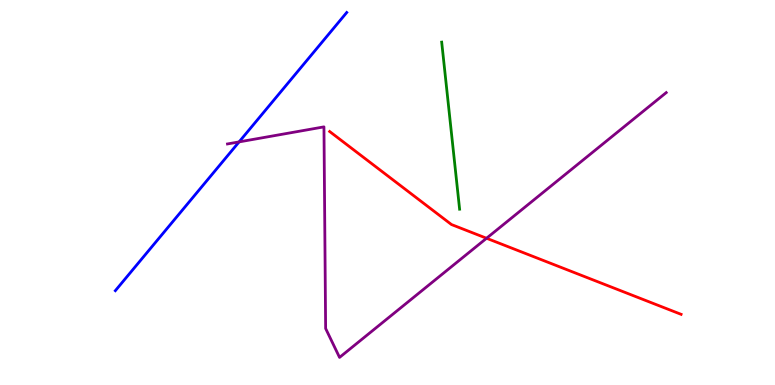[{'lines': ['blue', 'red'], 'intersections': []}, {'lines': ['green', 'red'], 'intersections': []}, {'lines': ['purple', 'red'], 'intersections': [{'x': 6.28, 'y': 3.81}]}, {'lines': ['blue', 'green'], 'intersections': []}, {'lines': ['blue', 'purple'], 'intersections': [{'x': 3.09, 'y': 6.31}]}, {'lines': ['green', 'purple'], 'intersections': []}]